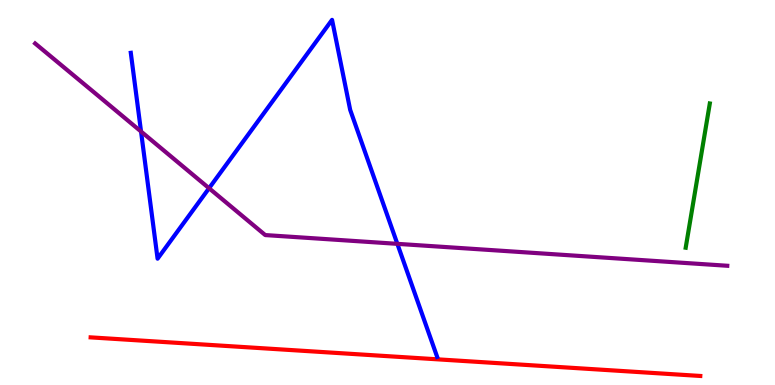[{'lines': ['blue', 'red'], 'intersections': []}, {'lines': ['green', 'red'], 'intersections': []}, {'lines': ['purple', 'red'], 'intersections': []}, {'lines': ['blue', 'green'], 'intersections': []}, {'lines': ['blue', 'purple'], 'intersections': [{'x': 1.82, 'y': 6.58}, {'x': 2.7, 'y': 5.11}, {'x': 5.13, 'y': 3.67}]}, {'lines': ['green', 'purple'], 'intersections': []}]